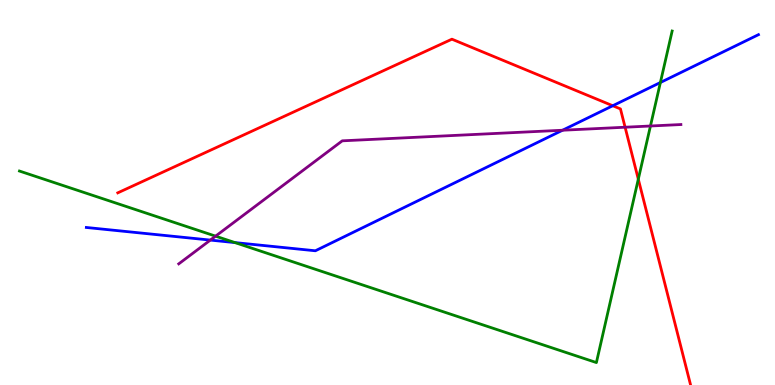[{'lines': ['blue', 'red'], 'intersections': [{'x': 7.91, 'y': 7.25}]}, {'lines': ['green', 'red'], 'intersections': [{'x': 8.24, 'y': 5.35}]}, {'lines': ['purple', 'red'], 'intersections': [{'x': 8.07, 'y': 6.7}]}, {'lines': ['blue', 'green'], 'intersections': [{'x': 3.03, 'y': 3.7}, {'x': 8.52, 'y': 7.86}]}, {'lines': ['blue', 'purple'], 'intersections': [{'x': 2.71, 'y': 3.76}, {'x': 7.26, 'y': 6.62}]}, {'lines': ['green', 'purple'], 'intersections': [{'x': 2.78, 'y': 3.87}, {'x': 8.39, 'y': 6.73}]}]